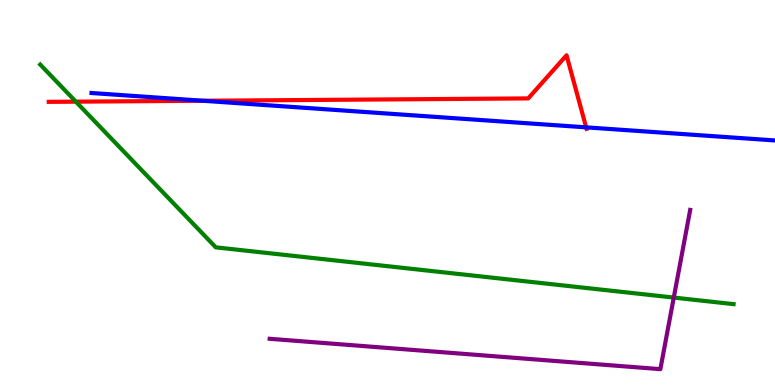[{'lines': ['blue', 'red'], 'intersections': [{'x': 2.62, 'y': 7.38}, {'x': 7.56, 'y': 6.69}]}, {'lines': ['green', 'red'], 'intersections': [{'x': 0.979, 'y': 7.36}]}, {'lines': ['purple', 'red'], 'intersections': []}, {'lines': ['blue', 'green'], 'intersections': []}, {'lines': ['blue', 'purple'], 'intersections': []}, {'lines': ['green', 'purple'], 'intersections': [{'x': 8.69, 'y': 2.27}]}]